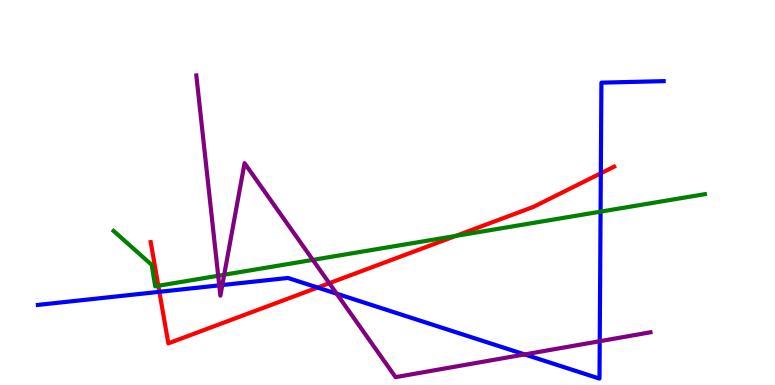[{'lines': ['blue', 'red'], 'intersections': [{'x': 2.06, 'y': 2.42}, {'x': 4.1, 'y': 2.53}, {'x': 7.75, 'y': 5.5}]}, {'lines': ['green', 'red'], 'intersections': [{'x': 2.04, 'y': 2.58}, {'x': 5.88, 'y': 3.87}]}, {'lines': ['purple', 'red'], 'intersections': [{'x': 4.25, 'y': 2.64}]}, {'lines': ['blue', 'green'], 'intersections': [{'x': 7.75, 'y': 4.5}]}, {'lines': ['blue', 'purple'], 'intersections': [{'x': 2.83, 'y': 2.59}, {'x': 2.87, 'y': 2.6}, {'x': 4.34, 'y': 2.37}, {'x': 6.77, 'y': 0.794}, {'x': 7.74, 'y': 1.14}]}, {'lines': ['green', 'purple'], 'intersections': [{'x': 2.82, 'y': 2.84}, {'x': 2.89, 'y': 2.86}, {'x': 4.04, 'y': 3.25}]}]